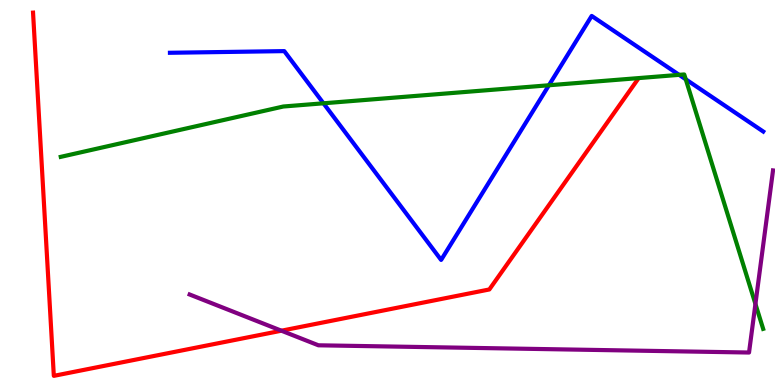[{'lines': ['blue', 'red'], 'intersections': []}, {'lines': ['green', 'red'], 'intersections': []}, {'lines': ['purple', 'red'], 'intersections': [{'x': 3.63, 'y': 1.41}]}, {'lines': ['blue', 'green'], 'intersections': [{'x': 4.17, 'y': 7.32}, {'x': 7.08, 'y': 7.79}, {'x': 8.76, 'y': 8.06}, {'x': 8.85, 'y': 7.94}]}, {'lines': ['blue', 'purple'], 'intersections': []}, {'lines': ['green', 'purple'], 'intersections': [{'x': 9.75, 'y': 2.1}]}]